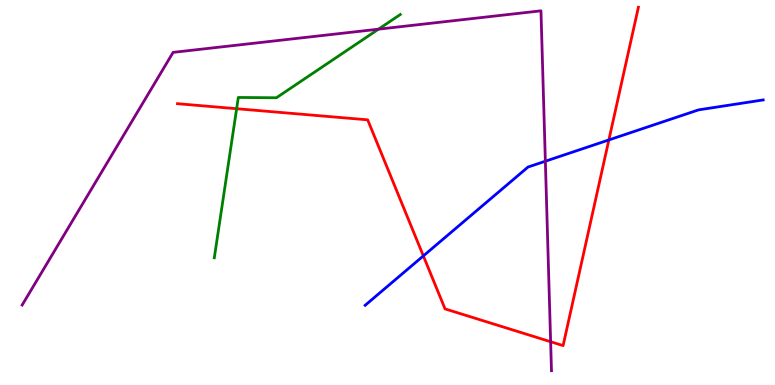[{'lines': ['blue', 'red'], 'intersections': [{'x': 5.46, 'y': 3.35}, {'x': 7.86, 'y': 6.37}]}, {'lines': ['green', 'red'], 'intersections': [{'x': 3.05, 'y': 7.18}]}, {'lines': ['purple', 'red'], 'intersections': [{'x': 7.1, 'y': 1.12}]}, {'lines': ['blue', 'green'], 'intersections': []}, {'lines': ['blue', 'purple'], 'intersections': [{'x': 7.04, 'y': 5.81}]}, {'lines': ['green', 'purple'], 'intersections': [{'x': 4.88, 'y': 9.24}]}]